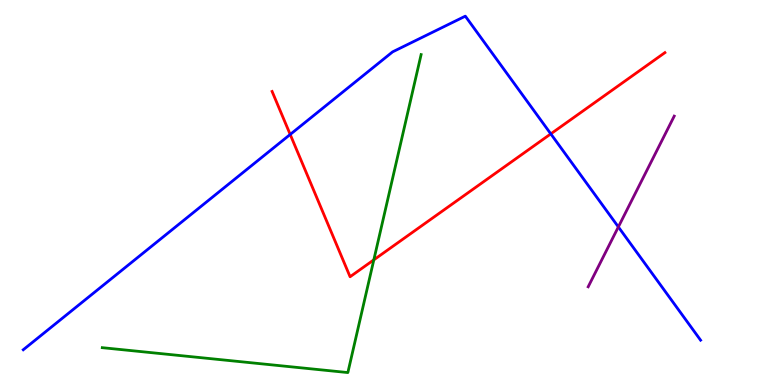[{'lines': ['blue', 'red'], 'intersections': [{'x': 3.74, 'y': 6.51}, {'x': 7.11, 'y': 6.52}]}, {'lines': ['green', 'red'], 'intersections': [{'x': 4.82, 'y': 3.25}]}, {'lines': ['purple', 'red'], 'intersections': []}, {'lines': ['blue', 'green'], 'intersections': []}, {'lines': ['blue', 'purple'], 'intersections': [{'x': 7.98, 'y': 4.11}]}, {'lines': ['green', 'purple'], 'intersections': []}]